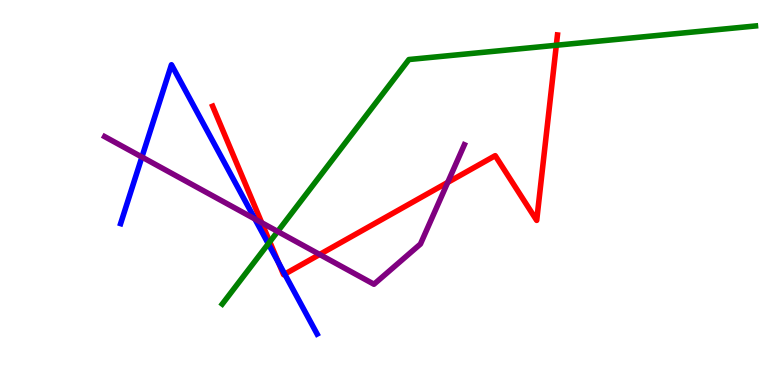[{'lines': ['blue', 'red'], 'intersections': [{'x': 3.59, 'y': 3.18}, {'x': 3.67, 'y': 2.88}]}, {'lines': ['green', 'red'], 'intersections': [{'x': 3.48, 'y': 3.72}, {'x': 7.18, 'y': 8.82}]}, {'lines': ['purple', 'red'], 'intersections': [{'x': 3.38, 'y': 4.22}, {'x': 4.12, 'y': 3.39}, {'x': 5.78, 'y': 5.26}]}, {'lines': ['blue', 'green'], 'intersections': [{'x': 3.46, 'y': 3.67}]}, {'lines': ['blue', 'purple'], 'intersections': [{'x': 1.83, 'y': 5.92}, {'x': 3.29, 'y': 4.31}]}, {'lines': ['green', 'purple'], 'intersections': [{'x': 3.58, 'y': 3.99}]}]